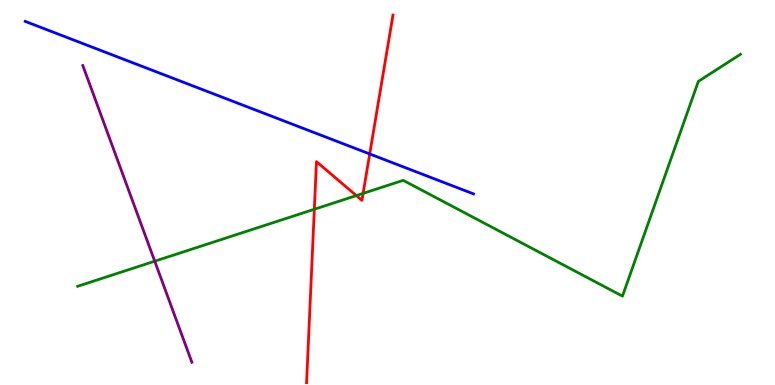[{'lines': ['blue', 'red'], 'intersections': [{'x': 4.77, 'y': 6.0}]}, {'lines': ['green', 'red'], 'intersections': [{'x': 4.06, 'y': 4.56}, {'x': 4.6, 'y': 4.92}, {'x': 4.69, 'y': 4.98}]}, {'lines': ['purple', 'red'], 'intersections': []}, {'lines': ['blue', 'green'], 'intersections': []}, {'lines': ['blue', 'purple'], 'intersections': []}, {'lines': ['green', 'purple'], 'intersections': [{'x': 2.0, 'y': 3.22}]}]